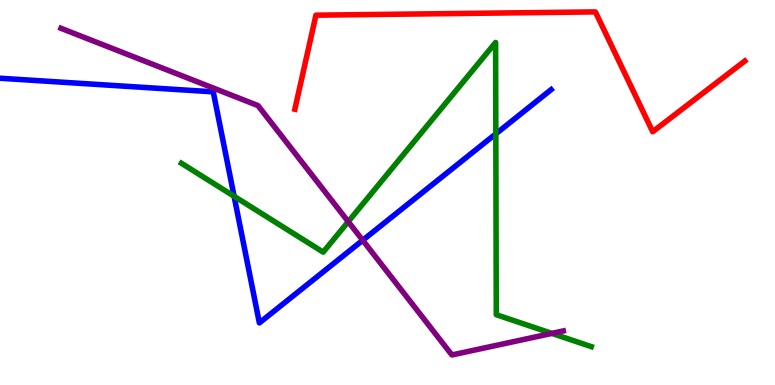[{'lines': ['blue', 'red'], 'intersections': []}, {'lines': ['green', 'red'], 'intersections': []}, {'lines': ['purple', 'red'], 'intersections': []}, {'lines': ['blue', 'green'], 'intersections': [{'x': 3.02, 'y': 4.9}, {'x': 6.4, 'y': 6.52}]}, {'lines': ['blue', 'purple'], 'intersections': [{'x': 4.68, 'y': 3.76}]}, {'lines': ['green', 'purple'], 'intersections': [{'x': 4.49, 'y': 4.24}, {'x': 7.12, 'y': 1.34}]}]